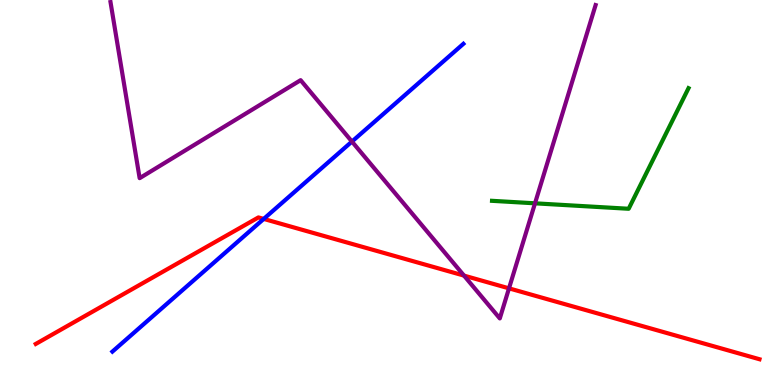[{'lines': ['blue', 'red'], 'intersections': [{'x': 3.4, 'y': 4.31}]}, {'lines': ['green', 'red'], 'intersections': []}, {'lines': ['purple', 'red'], 'intersections': [{'x': 5.99, 'y': 2.84}, {'x': 6.57, 'y': 2.51}]}, {'lines': ['blue', 'green'], 'intersections': []}, {'lines': ['blue', 'purple'], 'intersections': [{'x': 4.54, 'y': 6.32}]}, {'lines': ['green', 'purple'], 'intersections': [{'x': 6.9, 'y': 4.72}]}]